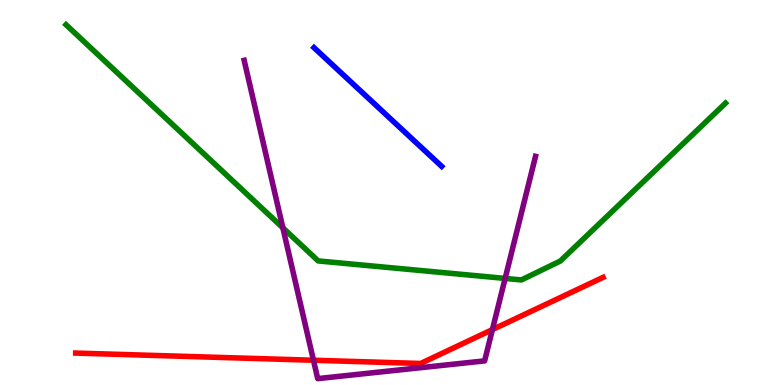[{'lines': ['blue', 'red'], 'intersections': []}, {'lines': ['green', 'red'], 'intersections': []}, {'lines': ['purple', 'red'], 'intersections': [{'x': 4.04, 'y': 0.643}, {'x': 6.35, 'y': 1.44}]}, {'lines': ['blue', 'green'], 'intersections': []}, {'lines': ['blue', 'purple'], 'intersections': []}, {'lines': ['green', 'purple'], 'intersections': [{'x': 3.65, 'y': 4.08}, {'x': 6.52, 'y': 2.77}]}]